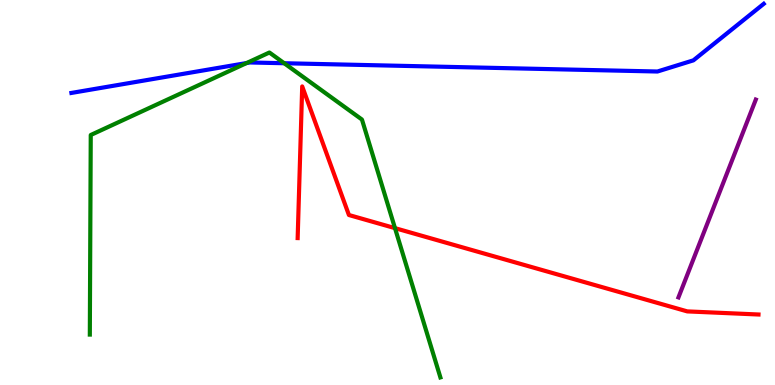[{'lines': ['blue', 'red'], 'intersections': []}, {'lines': ['green', 'red'], 'intersections': [{'x': 5.1, 'y': 4.07}]}, {'lines': ['purple', 'red'], 'intersections': []}, {'lines': ['blue', 'green'], 'intersections': [{'x': 3.18, 'y': 8.36}, {'x': 3.67, 'y': 8.36}]}, {'lines': ['blue', 'purple'], 'intersections': []}, {'lines': ['green', 'purple'], 'intersections': []}]